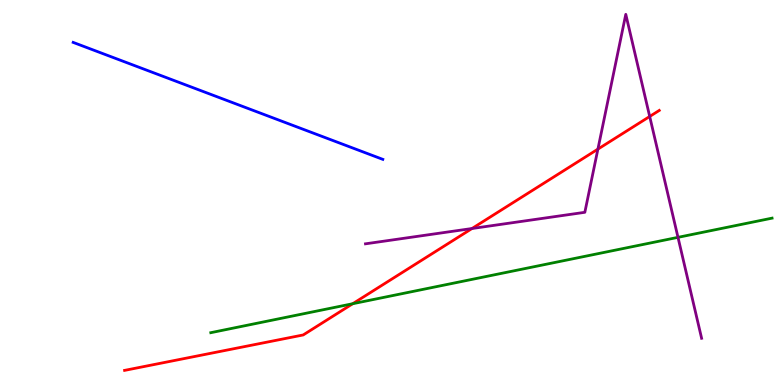[{'lines': ['blue', 'red'], 'intersections': []}, {'lines': ['green', 'red'], 'intersections': [{'x': 4.55, 'y': 2.11}]}, {'lines': ['purple', 'red'], 'intersections': [{'x': 6.09, 'y': 4.06}, {'x': 7.71, 'y': 6.13}, {'x': 8.38, 'y': 6.97}]}, {'lines': ['blue', 'green'], 'intersections': []}, {'lines': ['blue', 'purple'], 'intersections': []}, {'lines': ['green', 'purple'], 'intersections': [{'x': 8.75, 'y': 3.84}]}]